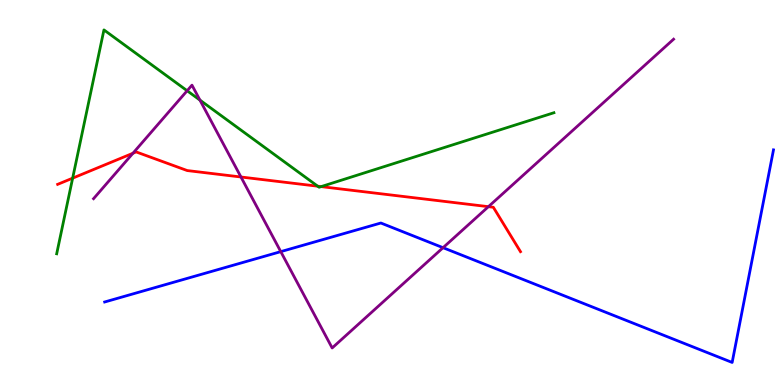[{'lines': ['blue', 'red'], 'intersections': []}, {'lines': ['green', 'red'], 'intersections': [{'x': 0.937, 'y': 5.37}, {'x': 4.1, 'y': 5.16}, {'x': 4.14, 'y': 5.15}]}, {'lines': ['purple', 'red'], 'intersections': [{'x': 1.72, 'y': 6.02}, {'x': 3.11, 'y': 5.4}, {'x': 6.3, 'y': 4.63}]}, {'lines': ['blue', 'green'], 'intersections': []}, {'lines': ['blue', 'purple'], 'intersections': [{'x': 3.62, 'y': 3.46}, {'x': 5.72, 'y': 3.57}]}, {'lines': ['green', 'purple'], 'intersections': [{'x': 2.41, 'y': 7.64}, {'x': 2.58, 'y': 7.4}]}]